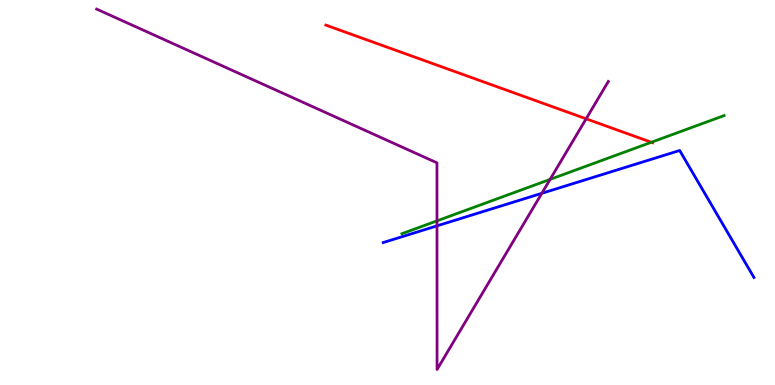[{'lines': ['blue', 'red'], 'intersections': []}, {'lines': ['green', 'red'], 'intersections': [{'x': 8.4, 'y': 6.3}]}, {'lines': ['purple', 'red'], 'intersections': [{'x': 7.56, 'y': 6.91}]}, {'lines': ['blue', 'green'], 'intersections': []}, {'lines': ['blue', 'purple'], 'intersections': [{'x': 5.64, 'y': 4.13}, {'x': 6.99, 'y': 4.98}]}, {'lines': ['green', 'purple'], 'intersections': [{'x': 5.64, 'y': 4.26}, {'x': 7.1, 'y': 5.34}]}]